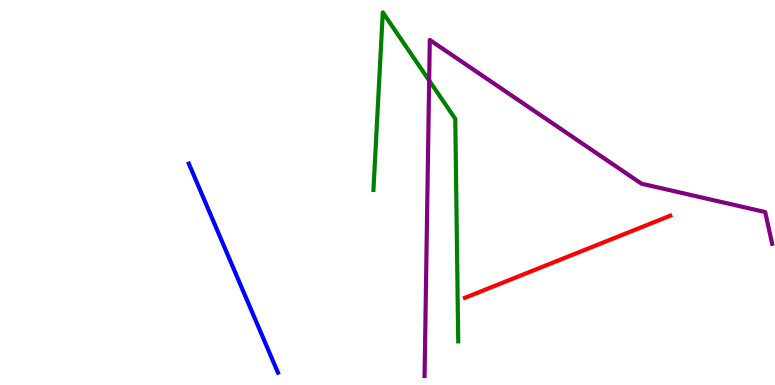[{'lines': ['blue', 'red'], 'intersections': []}, {'lines': ['green', 'red'], 'intersections': []}, {'lines': ['purple', 'red'], 'intersections': []}, {'lines': ['blue', 'green'], 'intersections': []}, {'lines': ['blue', 'purple'], 'intersections': []}, {'lines': ['green', 'purple'], 'intersections': [{'x': 5.54, 'y': 7.91}]}]